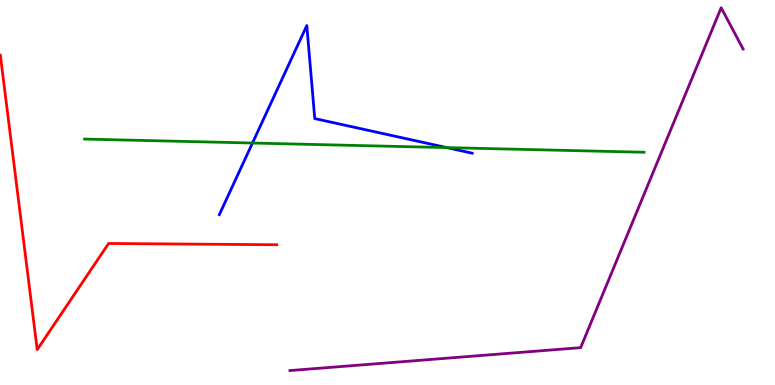[{'lines': ['blue', 'red'], 'intersections': []}, {'lines': ['green', 'red'], 'intersections': []}, {'lines': ['purple', 'red'], 'intersections': []}, {'lines': ['blue', 'green'], 'intersections': [{'x': 3.26, 'y': 6.29}, {'x': 5.76, 'y': 6.17}]}, {'lines': ['blue', 'purple'], 'intersections': []}, {'lines': ['green', 'purple'], 'intersections': []}]